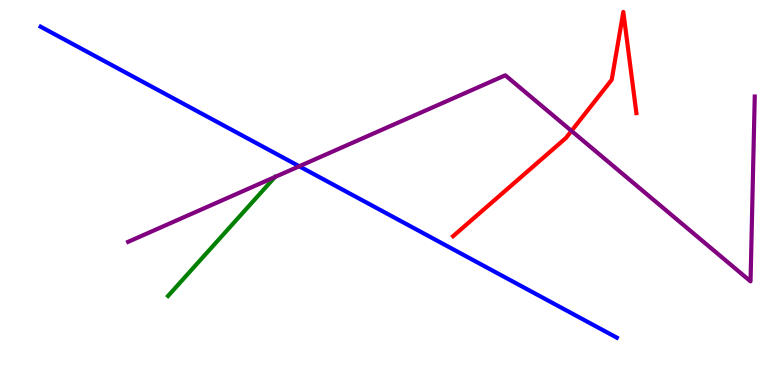[{'lines': ['blue', 'red'], 'intersections': []}, {'lines': ['green', 'red'], 'intersections': []}, {'lines': ['purple', 'red'], 'intersections': [{'x': 7.37, 'y': 6.6}]}, {'lines': ['blue', 'green'], 'intersections': []}, {'lines': ['blue', 'purple'], 'intersections': [{'x': 3.86, 'y': 5.68}]}, {'lines': ['green', 'purple'], 'intersections': [{'x': 3.55, 'y': 5.4}]}]